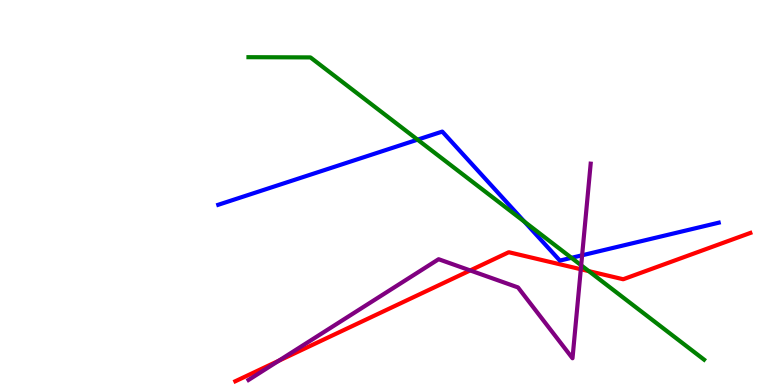[{'lines': ['blue', 'red'], 'intersections': []}, {'lines': ['green', 'red'], 'intersections': [{'x': 7.6, 'y': 2.96}]}, {'lines': ['purple', 'red'], 'intersections': [{'x': 3.6, 'y': 0.629}, {'x': 6.07, 'y': 2.98}, {'x': 7.49, 'y': 3.01}]}, {'lines': ['blue', 'green'], 'intersections': [{'x': 5.39, 'y': 6.37}, {'x': 6.77, 'y': 4.24}, {'x': 7.37, 'y': 3.3}]}, {'lines': ['blue', 'purple'], 'intersections': [{'x': 7.51, 'y': 3.37}]}, {'lines': ['green', 'purple'], 'intersections': [{'x': 7.5, 'y': 3.11}]}]